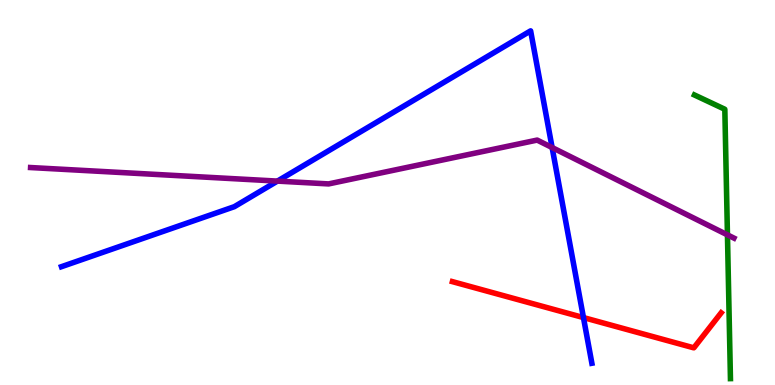[{'lines': ['blue', 'red'], 'intersections': [{'x': 7.53, 'y': 1.75}]}, {'lines': ['green', 'red'], 'intersections': []}, {'lines': ['purple', 'red'], 'intersections': []}, {'lines': ['blue', 'green'], 'intersections': []}, {'lines': ['blue', 'purple'], 'intersections': [{'x': 3.58, 'y': 5.3}, {'x': 7.12, 'y': 6.17}]}, {'lines': ['green', 'purple'], 'intersections': [{'x': 9.39, 'y': 3.9}]}]